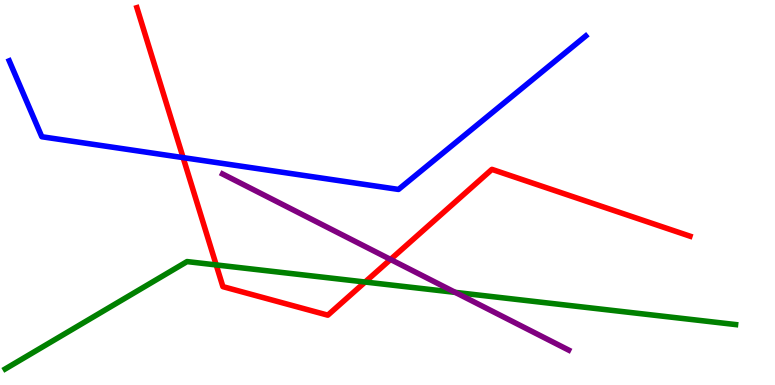[{'lines': ['blue', 'red'], 'intersections': [{'x': 2.36, 'y': 5.91}]}, {'lines': ['green', 'red'], 'intersections': [{'x': 2.79, 'y': 3.12}, {'x': 4.71, 'y': 2.67}]}, {'lines': ['purple', 'red'], 'intersections': [{'x': 5.04, 'y': 3.26}]}, {'lines': ['blue', 'green'], 'intersections': []}, {'lines': ['blue', 'purple'], 'intersections': []}, {'lines': ['green', 'purple'], 'intersections': [{'x': 5.87, 'y': 2.41}]}]